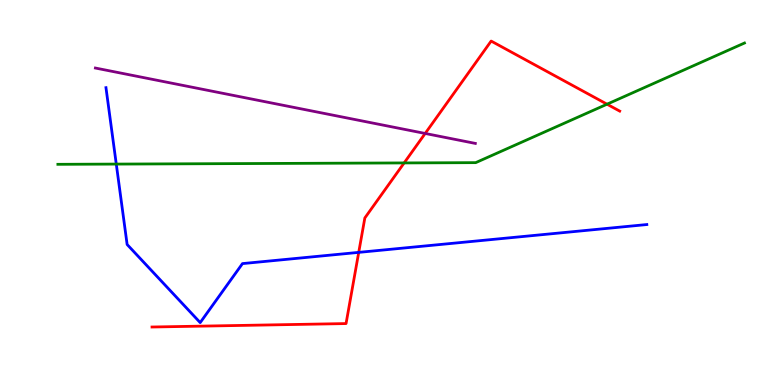[{'lines': ['blue', 'red'], 'intersections': [{'x': 4.63, 'y': 3.44}]}, {'lines': ['green', 'red'], 'intersections': [{'x': 5.21, 'y': 5.77}, {'x': 7.83, 'y': 7.29}]}, {'lines': ['purple', 'red'], 'intersections': [{'x': 5.49, 'y': 6.53}]}, {'lines': ['blue', 'green'], 'intersections': [{'x': 1.5, 'y': 5.74}]}, {'lines': ['blue', 'purple'], 'intersections': []}, {'lines': ['green', 'purple'], 'intersections': []}]